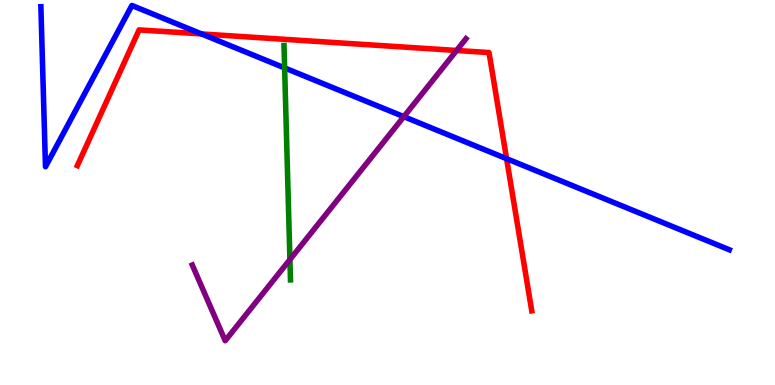[{'lines': ['blue', 'red'], 'intersections': [{'x': 2.6, 'y': 9.12}, {'x': 6.54, 'y': 5.88}]}, {'lines': ['green', 'red'], 'intersections': []}, {'lines': ['purple', 'red'], 'intersections': [{'x': 5.89, 'y': 8.69}]}, {'lines': ['blue', 'green'], 'intersections': [{'x': 3.67, 'y': 8.24}]}, {'lines': ['blue', 'purple'], 'intersections': [{'x': 5.21, 'y': 6.97}]}, {'lines': ['green', 'purple'], 'intersections': [{'x': 3.74, 'y': 3.26}]}]